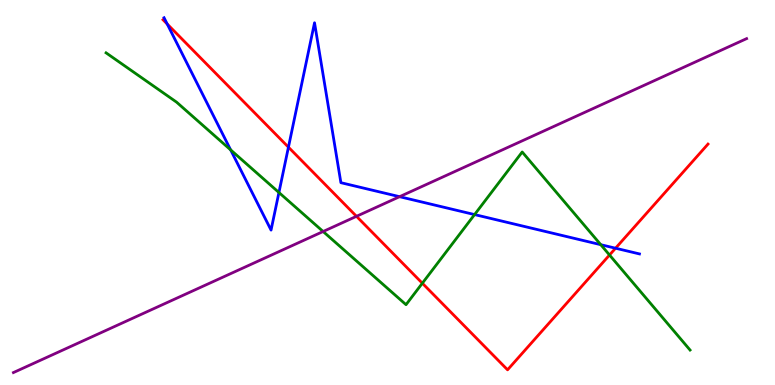[{'lines': ['blue', 'red'], 'intersections': [{'x': 2.16, 'y': 9.38}, {'x': 3.72, 'y': 6.18}, {'x': 7.94, 'y': 3.55}]}, {'lines': ['green', 'red'], 'intersections': [{'x': 5.45, 'y': 2.64}, {'x': 7.86, 'y': 3.38}]}, {'lines': ['purple', 'red'], 'intersections': [{'x': 4.6, 'y': 4.38}]}, {'lines': ['blue', 'green'], 'intersections': [{'x': 2.98, 'y': 6.11}, {'x': 3.6, 'y': 5.0}, {'x': 6.12, 'y': 4.43}, {'x': 7.75, 'y': 3.64}]}, {'lines': ['blue', 'purple'], 'intersections': [{'x': 5.16, 'y': 4.89}]}, {'lines': ['green', 'purple'], 'intersections': [{'x': 4.17, 'y': 3.99}]}]